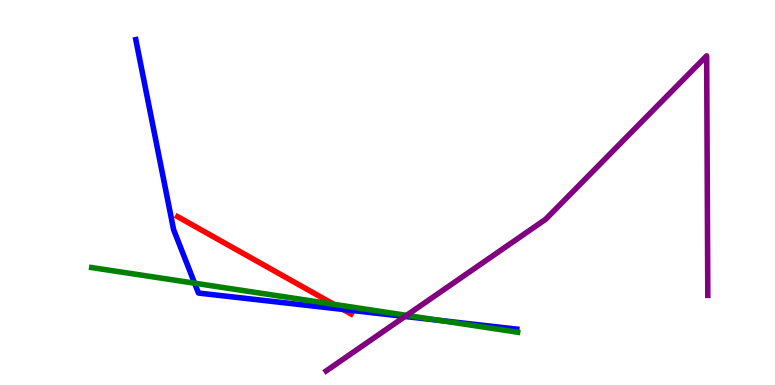[{'lines': ['blue', 'red'], 'intersections': [{'x': 4.43, 'y': 1.96}]}, {'lines': ['green', 'red'], 'intersections': [{'x': 4.31, 'y': 2.1}]}, {'lines': ['purple', 'red'], 'intersections': []}, {'lines': ['blue', 'green'], 'intersections': [{'x': 2.51, 'y': 2.64}, {'x': 5.68, 'y': 1.68}]}, {'lines': ['blue', 'purple'], 'intersections': [{'x': 5.23, 'y': 1.78}]}, {'lines': ['green', 'purple'], 'intersections': [{'x': 5.25, 'y': 1.81}]}]